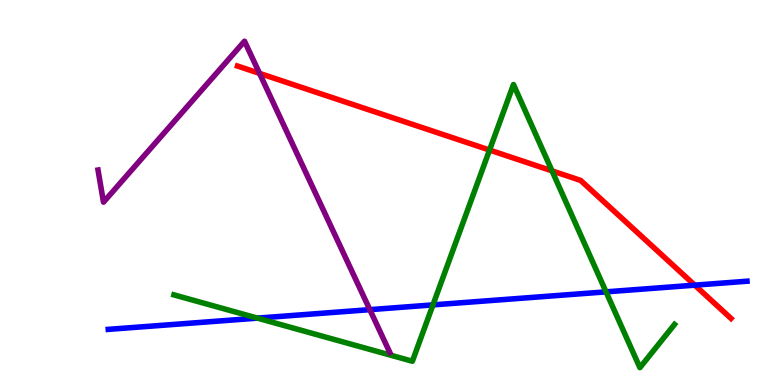[{'lines': ['blue', 'red'], 'intersections': [{'x': 8.96, 'y': 2.59}]}, {'lines': ['green', 'red'], 'intersections': [{'x': 6.32, 'y': 6.1}, {'x': 7.12, 'y': 5.56}]}, {'lines': ['purple', 'red'], 'intersections': [{'x': 3.35, 'y': 8.09}]}, {'lines': ['blue', 'green'], 'intersections': [{'x': 3.32, 'y': 1.74}, {'x': 5.59, 'y': 2.08}, {'x': 7.82, 'y': 2.42}]}, {'lines': ['blue', 'purple'], 'intersections': [{'x': 4.77, 'y': 1.96}]}, {'lines': ['green', 'purple'], 'intersections': []}]